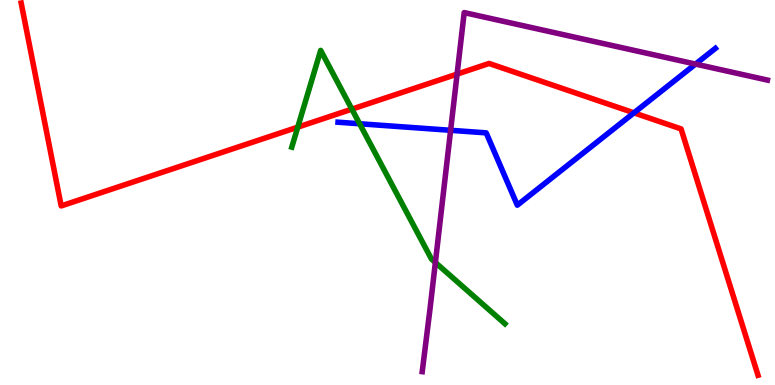[{'lines': ['blue', 'red'], 'intersections': [{'x': 8.18, 'y': 7.07}]}, {'lines': ['green', 'red'], 'intersections': [{'x': 3.84, 'y': 6.7}, {'x': 4.54, 'y': 7.17}]}, {'lines': ['purple', 'red'], 'intersections': [{'x': 5.9, 'y': 8.08}]}, {'lines': ['blue', 'green'], 'intersections': [{'x': 4.64, 'y': 6.79}]}, {'lines': ['blue', 'purple'], 'intersections': [{'x': 5.81, 'y': 6.62}, {'x': 8.97, 'y': 8.34}]}, {'lines': ['green', 'purple'], 'intersections': [{'x': 5.62, 'y': 3.18}]}]